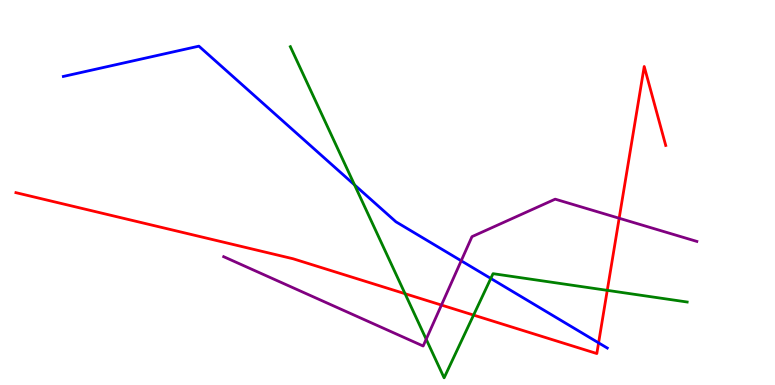[{'lines': ['blue', 'red'], 'intersections': [{'x': 7.72, 'y': 1.09}]}, {'lines': ['green', 'red'], 'intersections': [{'x': 5.23, 'y': 2.37}, {'x': 6.11, 'y': 1.82}, {'x': 7.84, 'y': 2.46}]}, {'lines': ['purple', 'red'], 'intersections': [{'x': 5.7, 'y': 2.08}, {'x': 7.99, 'y': 4.33}]}, {'lines': ['blue', 'green'], 'intersections': [{'x': 4.57, 'y': 5.2}, {'x': 6.33, 'y': 2.77}]}, {'lines': ['blue', 'purple'], 'intersections': [{'x': 5.95, 'y': 3.23}]}, {'lines': ['green', 'purple'], 'intersections': [{'x': 5.5, 'y': 1.19}]}]